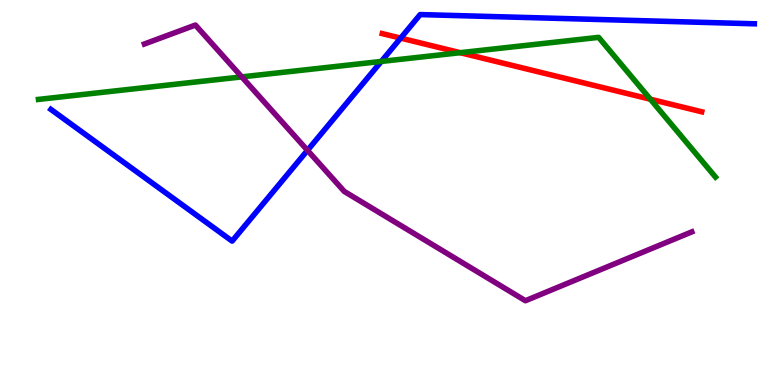[{'lines': ['blue', 'red'], 'intersections': [{'x': 5.17, 'y': 9.01}]}, {'lines': ['green', 'red'], 'intersections': [{'x': 5.94, 'y': 8.63}, {'x': 8.39, 'y': 7.42}]}, {'lines': ['purple', 'red'], 'intersections': []}, {'lines': ['blue', 'green'], 'intersections': [{'x': 4.92, 'y': 8.4}]}, {'lines': ['blue', 'purple'], 'intersections': [{'x': 3.97, 'y': 6.1}]}, {'lines': ['green', 'purple'], 'intersections': [{'x': 3.12, 'y': 8.0}]}]